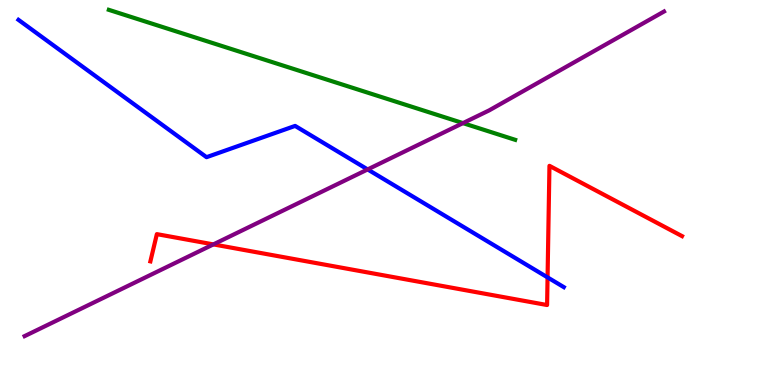[{'lines': ['blue', 'red'], 'intersections': [{'x': 7.07, 'y': 2.8}]}, {'lines': ['green', 'red'], 'intersections': []}, {'lines': ['purple', 'red'], 'intersections': [{'x': 2.75, 'y': 3.65}]}, {'lines': ['blue', 'green'], 'intersections': []}, {'lines': ['blue', 'purple'], 'intersections': [{'x': 4.74, 'y': 5.6}]}, {'lines': ['green', 'purple'], 'intersections': [{'x': 5.97, 'y': 6.8}]}]